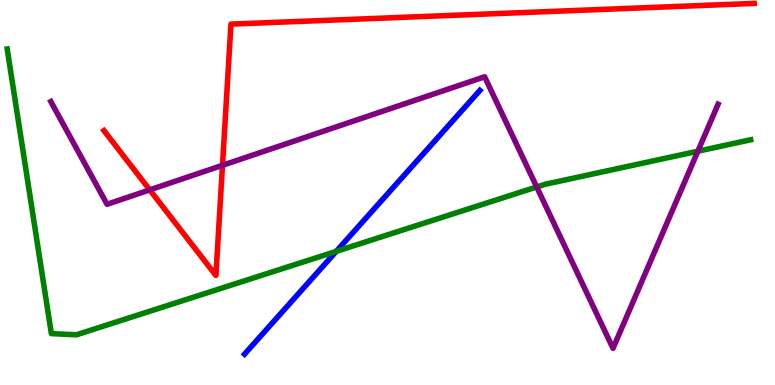[{'lines': ['blue', 'red'], 'intersections': []}, {'lines': ['green', 'red'], 'intersections': []}, {'lines': ['purple', 'red'], 'intersections': [{'x': 1.93, 'y': 5.07}, {'x': 2.87, 'y': 5.71}]}, {'lines': ['blue', 'green'], 'intersections': [{'x': 4.34, 'y': 3.47}]}, {'lines': ['blue', 'purple'], 'intersections': []}, {'lines': ['green', 'purple'], 'intersections': [{'x': 6.93, 'y': 5.14}, {'x': 9.0, 'y': 6.07}]}]